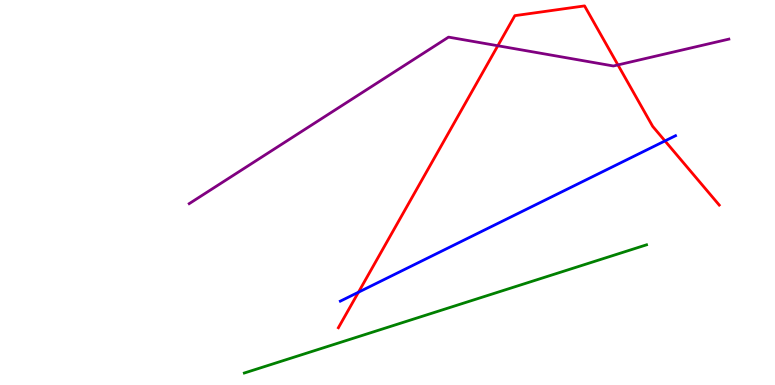[{'lines': ['blue', 'red'], 'intersections': [{'x': 4.63, 'y': 2.41}, {'x': 8.58, 'y': 6.34}]}, {'lines': ['green', 'red'], 'intersections': []}, {'lines': ['purple', 'red'], 'intersections': [{'x': 6.42, 'y': 8.81}, {'x': 7.97, 'y': 8.31}]}, {'lines': ['blue', 'green'], 'intersections': []}, {'lines': ['blue', 'purple'], 'intersections': []}, {'lines': ['green', 'purple'], 'intersections': []}]